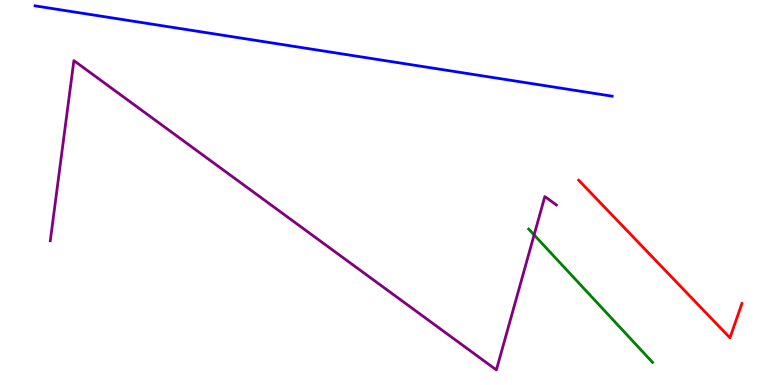[{'lines': ['blue', 'red'], 'intersections': []}, {'lines': ['green', 'red'], 'intersections': []}, {'lines': ['purple', 'red'], 'intersections': []}, {'lines': ['blue', 'green'], 'intersections': []}, {'lines': ['blue', 'purple'], 'intersections': []}, {'lines': ['green', 'purple'], 'intersections': [{'x': 6.89, 'y': 3.9}]}]